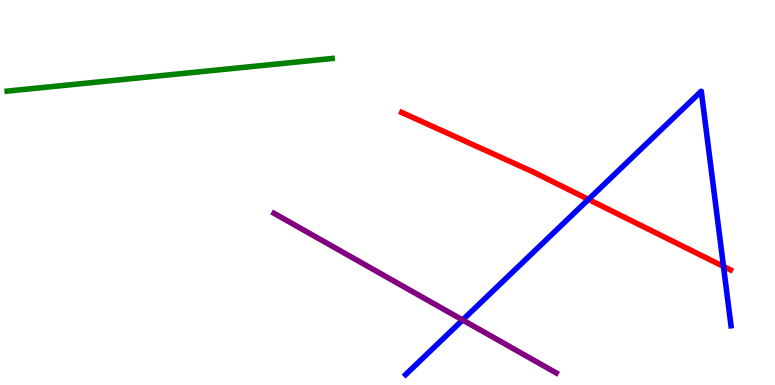[{'lines': ['blue', 'red'], 'intersections': [{'x': 7.59, 'y': 4.82}, {'x': 9.34, 'y': 3.08}]}, {'lines': ['green', 'red'], 'intersections': []}, {'lines': ['purple', 'red'], 'intersections': []}, {'lines': ['blue', 'green'], 'intersections': []}, {'lines': ['blue', 'purple'], 'intersections': [{'x': 5.97, 'y': 1.69}]}, {'lines': ['green', 'purple'], 'intersections': []}]